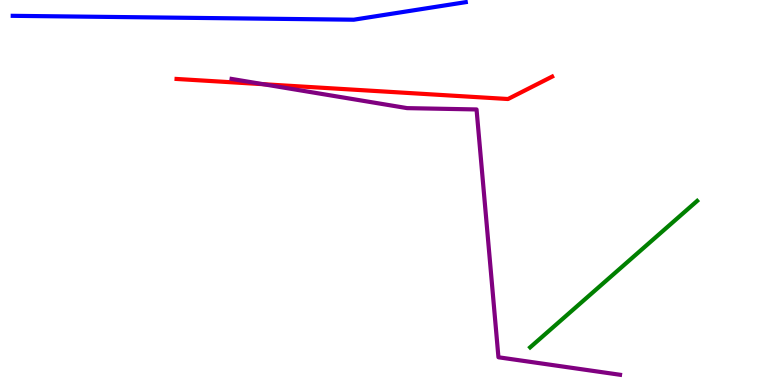[{'lines': ['blue', 'red'], 'intersections': []}, {'lines': ['green', 'red'], 'intersections': []}, {'lines': ['purple', 'red'], 'intersections': [{'x': 3.4, 'y': 7.81}]}, {'lines': ['blue', 'green'], 'intersections': []}, {'lines': ['blue', 'purple'], 'intersections': []}, {'lines': ['green', 'purple'], 'intersections': []}]